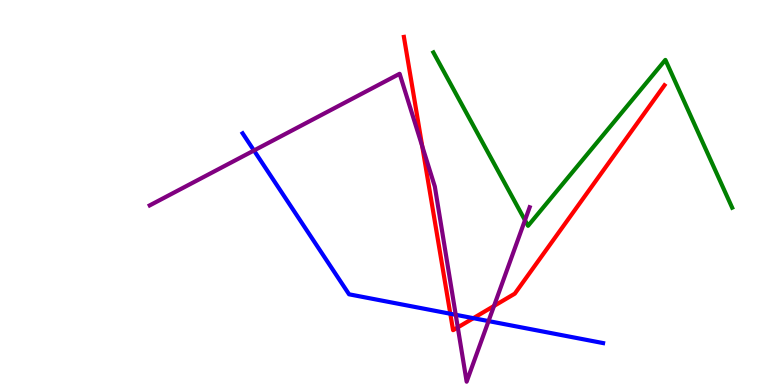[{'lines': ['blue', 'red'], 'intersections': [{'x': 5.81, 'y': 1.85}, {'x': 6.11, 'y': 1.74}]}, {'lines': ['green', 'red'], 'intersections': []}, {'lines': ['purple', 'red'], 'intersections': [{'x': 5.45, 'y': 6.2}, {'x': 5.91, 'y': 1.5}, {'x': 6.37, 'y': 2.05}]}, {'lines': ['blue', 'green'], 'intersections': []}, {'lines': ['blue', 'purple'], 'intersections': [{'x': 3.28, 'y': 6.09}, {'x': 5.88, 'y': 1.82}, {'x': 6.3, 'y': 1.66}]}, {'lines': ['green', 'purple'], 'intersections': [{'x': 6.77, 'y': 4.28}]}]